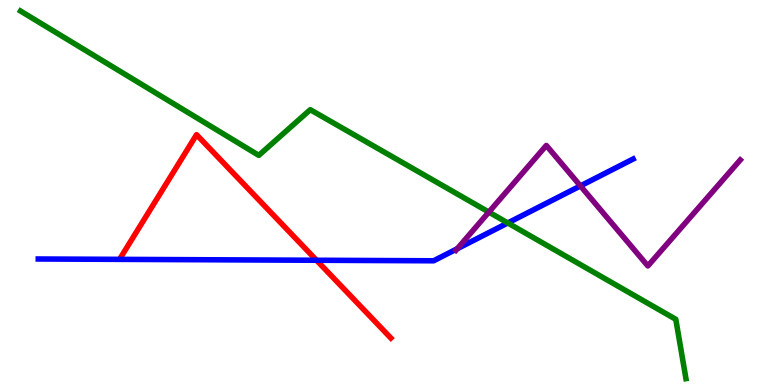[{'lines': ['blue', 'red'], 'intersections': [{'x': 4.08, 'y': 3.24}]}, {'lines': ['green', 'red'], 'intersections': []}, {'lines': ['purple', 'red'], 'intersections': []}, {'lines': ['blue', 'green'], 'intersections': [{'x': 6.55, 'y': 4.21}]}, {'lines': ['blue', 'purple'], 'intersections': [{'x': 5.9, 'y': 3.54}, {'x': 7.49, 'y': 5.17}]}, {'lines': ['green', 'purple'], 'intersections': [{'x': 6.31, 'y': 4.49}]}]